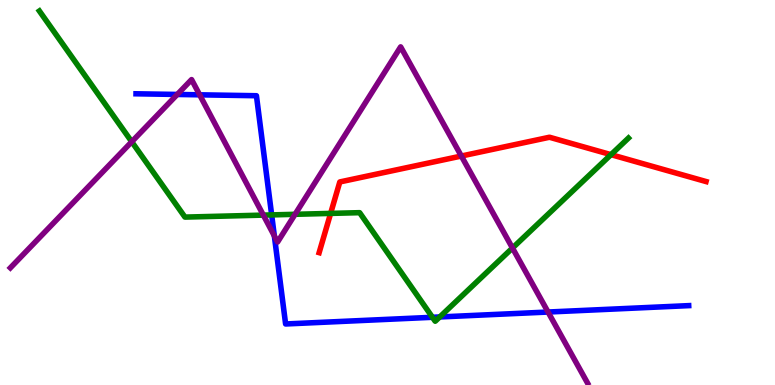[{'lines': ['blue', 'red'], 'intersections': []}, {'lines': ['green', 'red'], 'intersections': [{'x': 4.27, 'y': 4.46}, {'x': 7.88, 'y': 5.98}]}, {'lines': ['purple', 'red'], 'intersections': [{'x': 5.95, 'y': 5.95}]}, {'lines': ['blue', 'green'], 'intersections': [{'x': 3.51, 'y': 4.42}, {'x': 5.58, 'y': 1.76}, {'x': 5.67, 'y': 1.77}]}, {'lines': ['blue', 'purple'], 'intersections': [{'x': 2.29, 'y': 7.55}, {'x': 2.58, 'y': 7.54}, {'x': 3.54, 'y': 3.87}, {'x': 7.07, 'y': 1.9}]}, {'lines': ['green', 'purple'], 'intersections': [{'x': 1.7, 'y': 6.32}, {'x': 3.4, 'y': 4.41}, {'x': 3.81, 'y': 4.43}, {'x': 6.61, 'y': 3.56}]}]